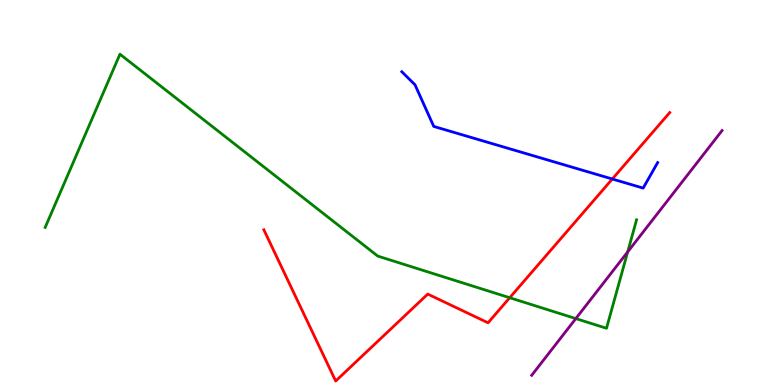[{'lines': ['blue', 'red'], 'intersections': [{'x': 7.9, 'y': 5.35}]}, {'lines': ['green', 'red'], 'intersections': [{'x': 6.58, 'y': 2.27}]}, {'lines': ['purple', 'red'], 'intersections': []}, {'lines': ['blue', 'green'], 'intersections': []}, {'lines': ['blue', 'purple'], 'intersections': []}, {'lines': ['green', 'purple'], 'intersections': [{'x': 7.43, 'y': 1.72}, {'x': 8.1, 'y': 3.46}]}]